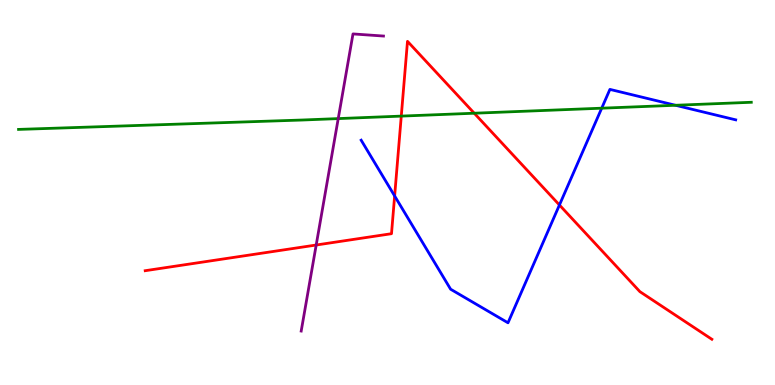[{'lines': ['blue', 'red'], 'intersections': [{'x': 5.09, 'y': 4.91}, {'x': 7.22, 'y': 4.68}]}, {'lines': ['green', 'red'], 'intersections': [{'x': 5.18, 'y': 6.98}, {'x': 6.12, 'y': 7.06}]}, {'lines': ['purple', 'red'], 'intersections': [{'x': 4.08, 'y': 3.64}]}, {'lines': ['blue', 'green'], 'intersections': [{'x': 7.76, 'y': 7.19}, {'x': 8.72, 'y': 7.27}]}, {'lines': ['blue', 'purple'], 'intersections': []}, {'lines': ['green', 'purple'], 'intersections': [{'x': 4.36, 'y': 6.92}]}]